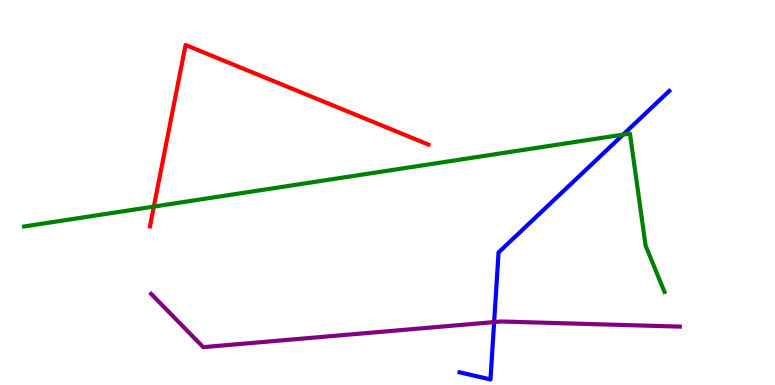[{'lines': ['blue', 'red'], 'intersections': []}, {'lines': ['green', 'red'], 'intersections': [{'x': 1.99, 'y': 4.63}]}, {'lines': ['purple', 'red'], 'intersections': []}, {'lines': ['blue', 'green'], 'intersections': [{'x': 8.04, 'y': 6.5}]}, {'lines': ['blue', 'purple'], 'intersections': [{'x': 6.38, 'y': 1.63}]}, {'lines': ['green', 'purple'], 'intersections': []}]